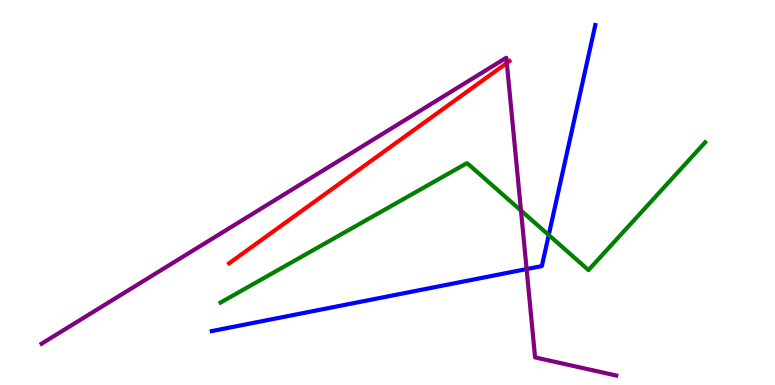[{'lines': ['blue', 'red'], 'intersections': []}, {'lines': ['green', 'red'], 'intersections': []}, {'lines': ['purple', 'red'], 'intersections': [{'x': 6.54, 'y': 8.36}]}, {'lines': ['blue', 'green'], 'intersections': [{'x': 7.08, 'y': 3.89}]}, {'lines': ['blue', 'purple'], 'intersections': [{'x': 6.79, 'y': 3.01}]}, {'lines': ['green', 'purple'], 'intersections': [{'x': 6.72, 'y': 4.53}]}]